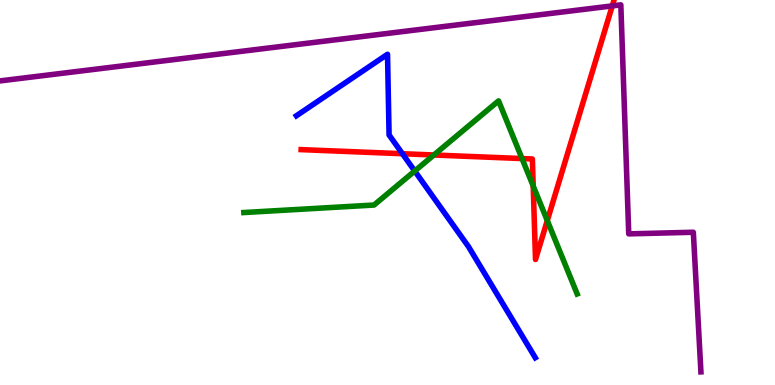[{'lines': ['blue', 'red'], 'intersections': [{'x': 5.19, 'y': 6.01}]}, {'lines': ['green', 'red'], 'intersections': [{'x': 5.6, 'y': 5.97}, {'x': 6.74, 'y': 5.88}, {'x': 6.88, 'y': 5.17}, {'x': 7.06, 'y': 4.27}]}, {'lines': ['purple', 'red'], 'intersections': [{'x': 7.9, 'y': 9.85}]}, {'lines': ['blue', 'green'], 'intersections': [{'x': 5.35, 'y': 5.56}]}, {'lines': ['blue', 'purple'], 'intersections': []}, {'lines': ['green', 'purple'], 'intersections': []}]